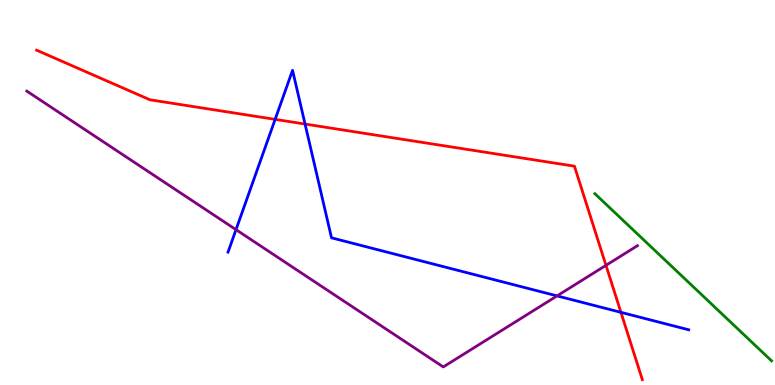[{'lines': ['blue', 'red'], 'intersections': [{'x': 3.55, 'y': 6.9}, {'x': 3.94, 'y': 6.78}, {'x': 8.01, 'y': 1.89}]}, {'lines': ['green', 'red'], 'intersections': []}, {'lines': ['purple', 'red'], 'intersections': [{'x': 7.82, 'y': 3.11}]}, {'lines': ['blue', 'green'], 'intersections': []}, {'lines': ['blue', 'purple'], 'intersections': [{'x': 3.05, 'y': 4.03}, {'x': 7.19, 'y': 2.31}]}, {'lines': ['green', 'purple'], 'intersections': []}]